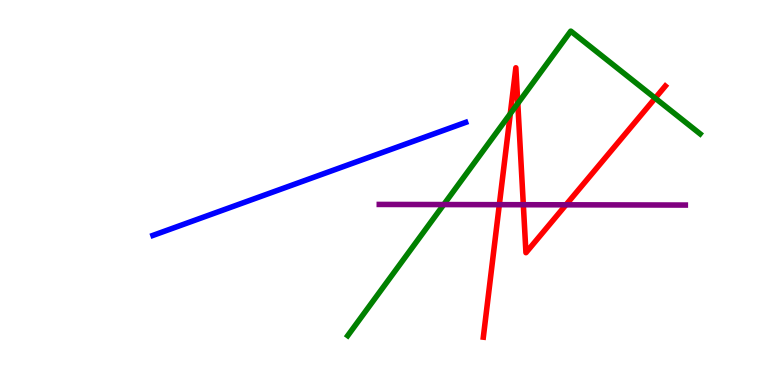[{'lines': ['blue', 'red'], 'intersections': []}, {'lines': ['green', 'red'], 'intersections': [{'x': 6.58, 'y': 7.05}, {'x': 6.68, 'y': 7.31}, {'x': 8.45, 'y': 7.45}]}, {'lines': ['purple', 'red'], 'intersections': [{'x': 6.44, 'y': 4.68}, {'x': 6.75, 'y': 4.68}, {'x': 7.3, 'y': 4.68}]}, {'lines': ['blue', 'green'], 'intersections': []}, {'lines': ['blue', 'purple'], 'intersections': []}, {'lines': ['green', 'purple'], 'intersections': [{'x': 5.73, 'y': 4.69}]}]